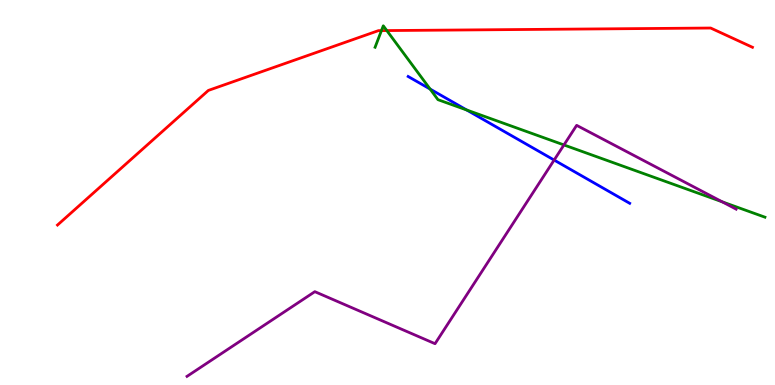[{'lines': ['blue', 'red'], 'intersections': []}, {'lines': ['green', 'red'], 'intersections': [{'x': 4.92, 'y': 9.2}, {'x': 4.99, 'y': 9.21}]}, {'lines': ['purple', 'red'], 'intersections': []}, {'lines': ['blue', 'green'], 'intersections': [{'x': 5.55, 'y': 7.69}, {'x': 6.02, 'y': 7.14}]}, {'lines': ['blue', 'purple'], 'intersections': [{'x': 7.15, 'y': 5.84}]}, {'lines': ['green', 'purple'], 'intersections': [{'x': 7.28, 'y': 6.24}, {'x': 9.32, 'y': 4.76}]}]